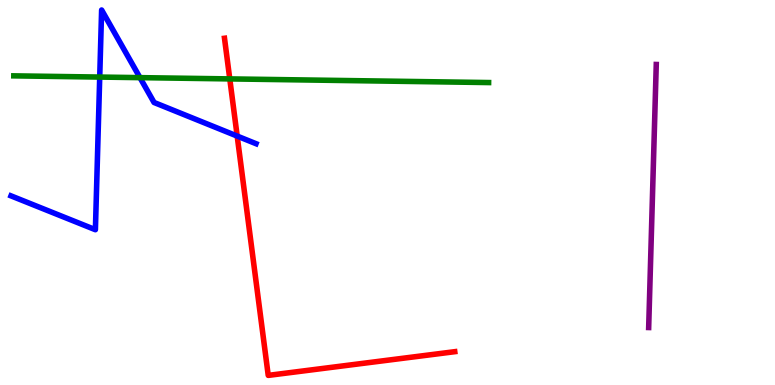[{'lines': ['blue', 'red'], 'intersections': [{'x': 3.06, 'y': 6.47}]}, {'lines': ['green', 'red'], 'intersections': [{'x': 2.96, 'y': 7.95}]}, {'lines': ['purple', 'red'], 'intersections': []}, {'lines': ['blue', 'green'], 'intersections': [{'x': 1.29, 'y': 8.0}, {'x': 1.81, 'y': 7.98}]}, {'lines': ['blue', 'purple'], 'intersections': []}, {'lines': ['green', 'purple'], 'intersections': []}]